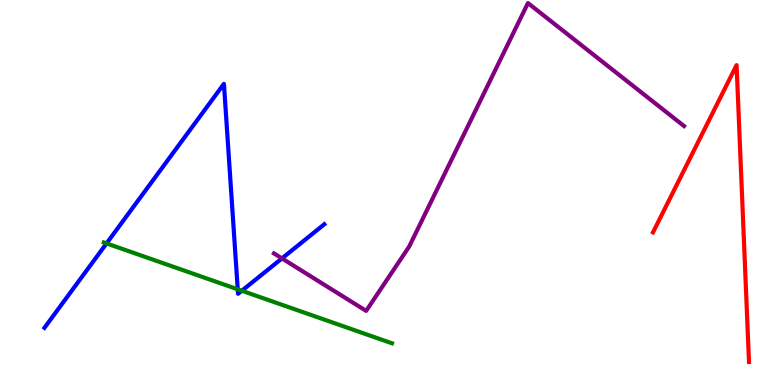[{'lines': ['blue', 'red'], 'intersections': []}, {'lines': ['green', 'red'], 'intersections': []}, {'lines': ['purple', 'red'], 'intersections': []}, {'lines': ['blue', 'green'], 'intersections': [{'x': 1.37, 'y': 3.68}, {'x': 3.07, 'y': 2.49}, {'x': 3.12, 'y': 2.45}]}, {'lines': ['blue', 'purple'], 'intersections': [{'x': 3.64, 'y': 3.29}]}, {'lines': ['green', 'purple'], 'intersections': []}]